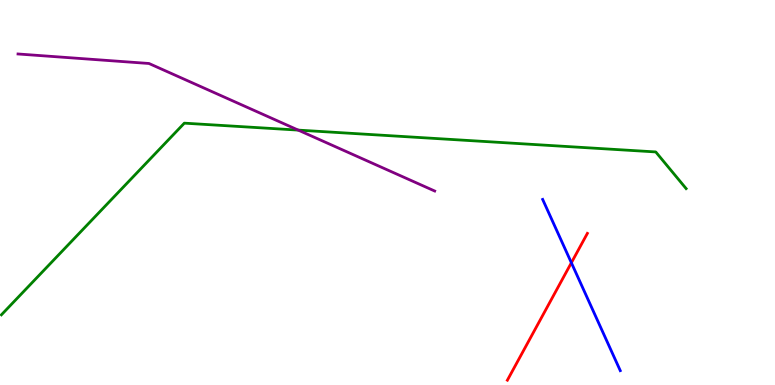[{'lines': ['blue', 'red'], 'intersections': [{'x': 7.37, 'y': 3.18}]}, {'lines': ['green', 'red'], 'intersections': []}, {'lines': ['purple', 'red'], 'intersections': []}, {'lines': ['blue', 'green'], 'intersections': []}, {'lines': ['blue', 'purple'], 'intersections': []}, {'lines': ['green', 'purple'], 'intersections': [{'x': 3.85, 'y': 6.62}]}]